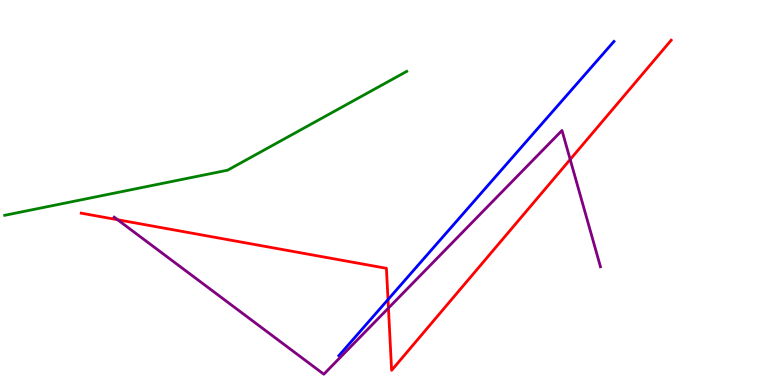[{'lines': ['blue', 'red'], 'intersections': [{'x': 5.01, 'y': 2.22}]}, {'lines': ['green', 'red'], 'intersections': []}, {'lines': ['purple', 'red'], 'intersections': [{'x': 1.52, 'y': 4.29}, {'x': 5.01, 'y': 2.0}, {'x': 7.36, 'y': 5.86}]}, {'lines': ['blue', 'green'], 'intersections': []}, {'lines': ['blue', 'purple'], 'intersections': []}, {'lines': ['green', 'purple'], 'intersections': []}]